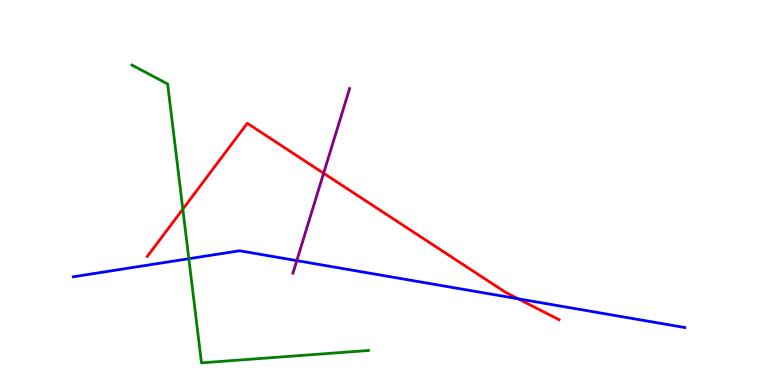[{'lines': ['blue', 'red'], 'intersections': [{'x': 6.69, 'y': 2.24}]}, {'lines': ['green', 'red'], 'intersections': [{'x': 2.36, 'y': 4.57}]}, {'lines': ['purple', 'red'], 'intersections': [{'x': 4.18, 'y': 5.5}]}, {'lines': ['blue', 'green'], 'intersections': [{'x': 2.44, 'y': 3.28}]}, {'lines': ['blue', 'purple'], 'intersections': [{'x': 3.83, 'y': 3.23}]}, {'lines': ['green', 'purple'], 'intersections': []}]